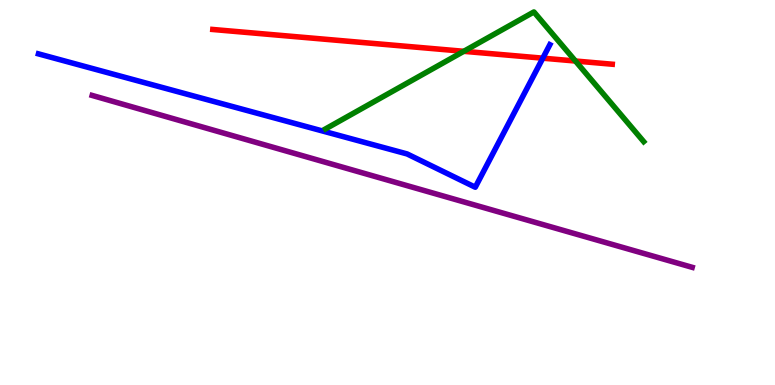[{'lines': ['blue', 'red'], 'intersections': [{'x': 7.0, 'y': 8.49}]}, {'lines': ['green', 'red'], 'intersections': [{'x': 5.98, 'y': 8.67}, {'x': 7.43, 'y': 8.42}]}, {'lines': ['purple', 'red'], 'intersections': []}, {'lines': ['blue', 'green'], 'intersections': []}, {'lines': ['blue', 'purple'], 'intersections': []}, {'lines': ['green', 'purple'], 'intersections': []}]